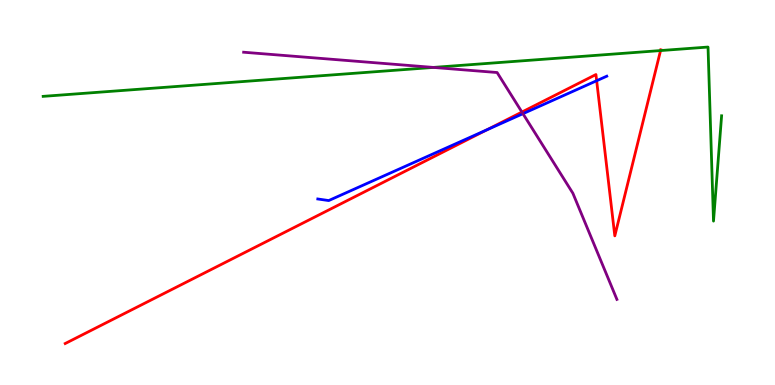[{'lines': ['blue', 'red'], 'intersections': [{'x': 6.28, 'y': 6.63}, {'x': 7.7, 'y': 7.9}]}, {'lines': ['green', 'red'], 'intersections': [{'x': 8.52, 'y': 8.69}]}, {'lines': ['purple', 'red'], 'intersections': [{'x': 6.73, 'y': 7.09}]}, {'lines': ['blue', 'green'], 'intersections': []}, {'lines': ['blue', 'purple'], 'intersections': [{'x': 6.75, 'y': 7.05}]}, {'lines': ['green', 'purple'], 'intersections': [{'x': 5.59, 'y': 8.25}]}]